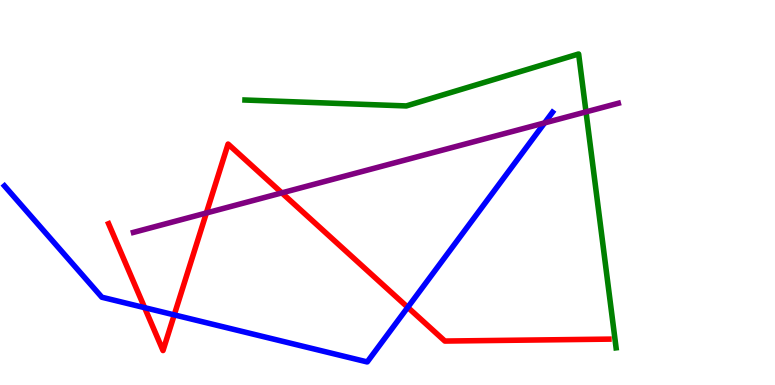[{'lines': ['blue', 'red'], 'intersections': [{'x': 1.87, 'y': 2.01}, {'x': 2.25, 'y': 1.82}, {'x': 5.26, 'y': 2.02}]}, {'lines': ['green', 'red'], 'intersections': []}, {'lines': ['purple', 'red'], 'intersections': [{'x': 2.66, 'y': 4.47}, {'x': 3.64, 'y': 4.99}]}, {'lines': ['blue', 'green'], 'intersections': []}, {'lines': ['blue', 'purple'], 'intersections': [{'x': 7.03, 'y': 6.81}]}, {'lines': ['green', 'purple'], 'intersections': [{'x': 7.56, 'y': 7.09}]}]